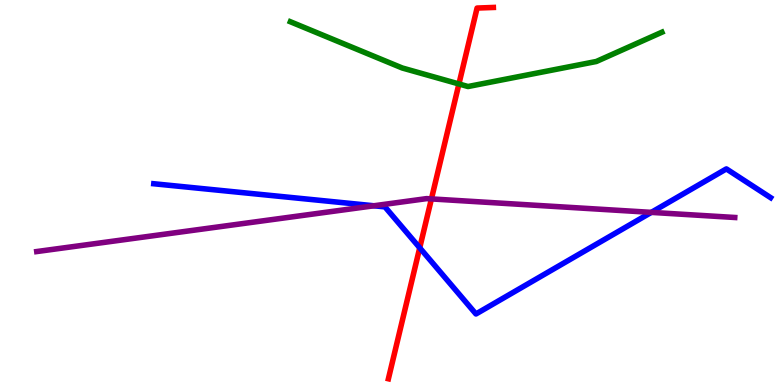[{'lines': ['blue', 'red'], 'intersections': [{'x': 5.42, 'y': 3.56}]}, {'lines': ['green', 'red'], 'intersections': [{'x': 5.92, 'y': 7.82}]}, {'lines': ['purple', 'red'], 'intersections': [{'x': 5.57, 'y': 4.83}]}, {'lines': ['blue', 'green'], 'intersections': []}, {'lines': ['blue', 'purple'], 'intersections': [{'x': 4.82, 'y': 4.66}, {'x': 8.4, 'y': 4.48}]}, {'lines': ['green', 'purple'], 'intersections': []}]